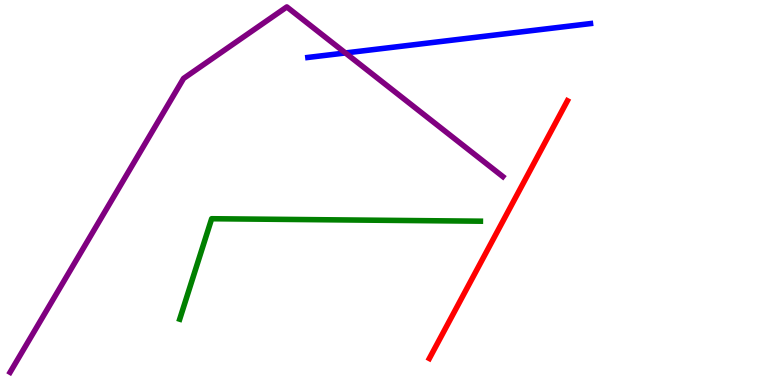[{'lines': ['blue', 'red'], 'intersections': []}, {'lines': ['green', 'red'], 'intersections': []}, {'lines': ['purple', 'red'], 'intersections': []}, {'lines': ['blue', 'green'], 'intersections': []}, {'lines': ['blue', 'purple'], 'intersections': [{'x': 4.46, 'y': 8.62}]}, {'lines': ['green', 'purple'], 'intersections': []}]